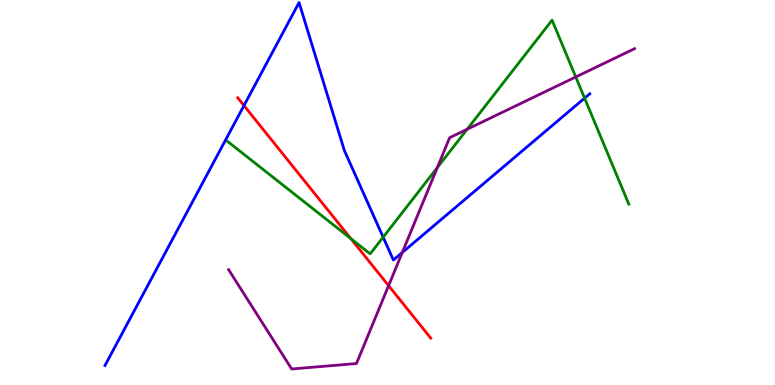[{'lines': ['blue', 'red'], 'intersections': [{'x': 3.15, 'y': 7.26}]}, {'lines': ['green', 'red'], 'intersections': [{'x': 4.53, 'y': 3.8}]}, {'lines': ['purple', 'red'], 'intersections': [{'x': 5.01, 'y': 2.58}]}, {'lines': ['blue', 'green'], 'intersections': [{'x': 4.94, 'y': 3.84}, {'x': 7.54, 'y': 7.45}]}, {'lines': ['blue', 'purple'], 'intersections': [{'x': 5.19, 'y': 3.44}]}, {'lines': ['green', 'purple'], 'intersections': [{'x': 5.64, 'y': 5.65}, {'x': 6.03, 'y': 6.64}, {'x': 7.43, 'y': 8.0}]}]